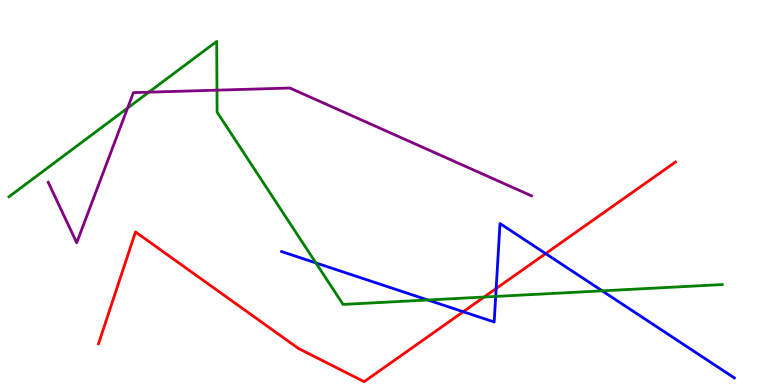[{'lines': ['blue', 'red'], 'intersections': [{'x': 5.98, 'y': 1.9}, {'x': 6.4, 'y': 2.51}, {'x': 7.04, 'y': 3.41}]}, {'lines': ['green', 'red'], 'intersections': [{'x': 6.25, 'y': 2.28}]}, {'lines': ['purple', 'red'], 'intersections': []}, {'lines': ['blue', 'green'], 'intersections': [{'x': 4.08, 'y': 3.17}, {'x': 5.52, 'y': 2.21}, {'x': 6.4, 'y': 2.3}, {'x': 7.77, 'y': 2.45}]}, {'lines': ['blue', 'purple'], 'intersections': []}, {'lines': ['green', 'purple'], 'intersections': [{'x': 1.65, 'y': 7.19}, {'x': 1.92, 'y': 7.61}, {'x': 2.8, 'y': 7.66}]}]